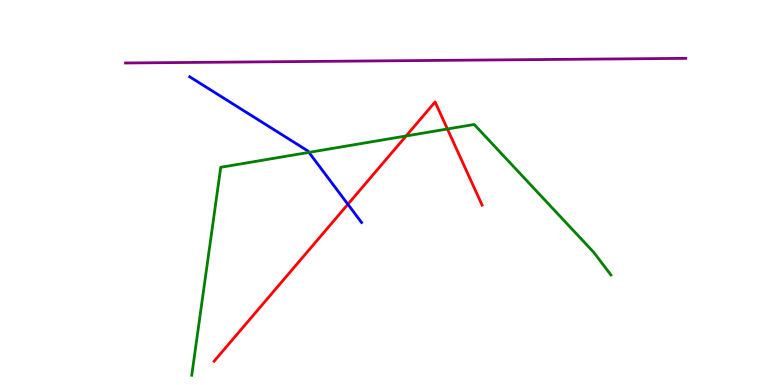[{'lines': ['blue', 'red'], 'intersections': [{'x': 4.49, 'y': 4.69}]}, {'lines': ['green', 'red'], 'intersections': [{'x': 5.24, 'y': 6.47}, {'x': 5.77, 'y': 6.65}]}, {'lines': ['purple', 'red'], 'intersections': []}, {'lines': ['blue', 'green'], 'intersections': [{'x': 3.99, 'y': 6.04}]}, {'lines': ['blue', 'purple'], 'intersections': []}, {'lines': ['green', 'purple'], 'intersections': []}]